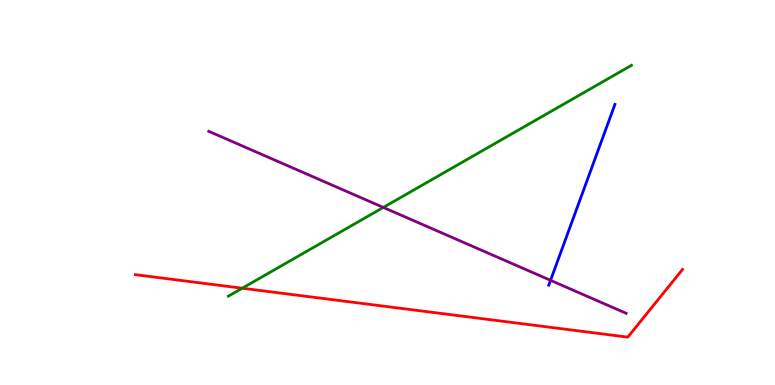[{'lines': ['blue', 'red'], 'intersections': []}, {'lines': ['green', 'red'], 'intersections': [{'x': 3.13, 'y': 2.51}]}, {'lines': ['purple', 'red'], 'intersections': []}, {'lines': ['blue', 'green'], 'intersections': []}, {'lines': ['blue', 'purple'], 'intersections': [{'x': 7.1, 'y': 2.72}]}, {'lines': ['green', 'purple'], 'intersections': [{'x': 4.95, 'y': 4.61}]}]